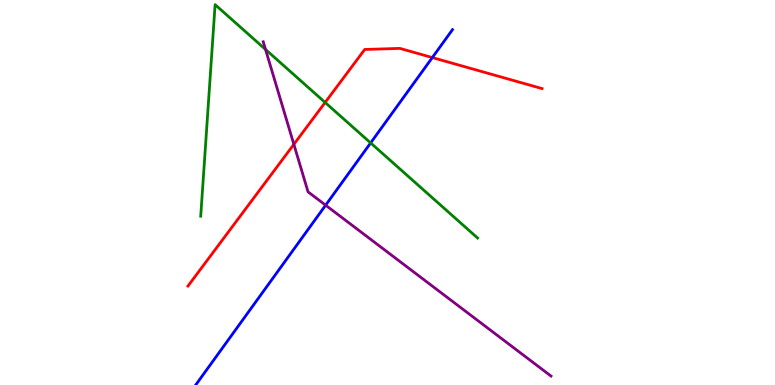[{'lines': ['blue', 'red'], 'intersections': [{'x': 5.58, 'y': 8.5}]}, {'lines': ['green', 'red'], 'intersections': [{'x': 4.2, 'y': 7.34}]}, {'lines': ['purple', 'red'], 'intersections': [{'x': 3.79, 'y': 6.25}]}, {'lines': ['blue', 'green'], 'intersections': [{'x': 4.78, 'y': 6.29}]}, {'lines': ['blue', 'purple'], 'intersections': [{'x': 4.2, 'y': 4.67}]}, {'lines': ['green', 'purple'], 'intersections': [{'x': 3.43, 'y': 8.72}]}]